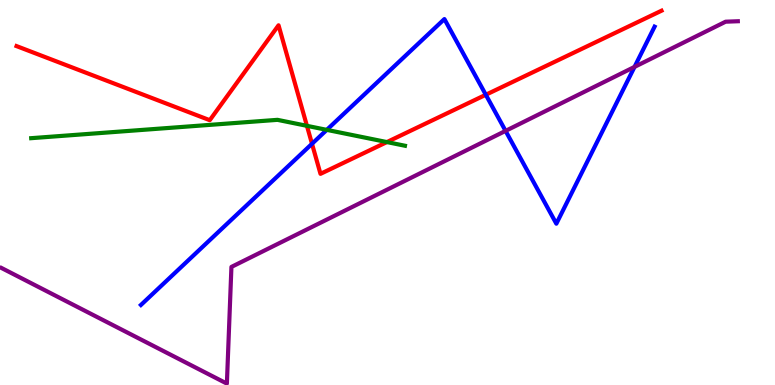[{'lines': ['blue', 'red'], 'intersections': [{'x': 4.03, 'y': 6.27}, {'x': 6.27, 'y': 7.54}]}, {'lines': ['green', 'red'], 'intersections': [{'x': 3.96, 'y': 6.73}, {'x': 4.99, 'y': 6.31}]}, {'lines': ['purple', 'red'], 'intersections': []}, {'lines': ['blue', 'green'], 'intersections': [{'x': 4.22, 'y': 6.63}]}, {'lines': ['blue', 'purple'], 'intersections': [{'x': 6.52, 'y': 6.6}, {'x': 8.19, 'y': 8.26}]}, {'lines': ['green', 'purple'], 'intersections': []}]